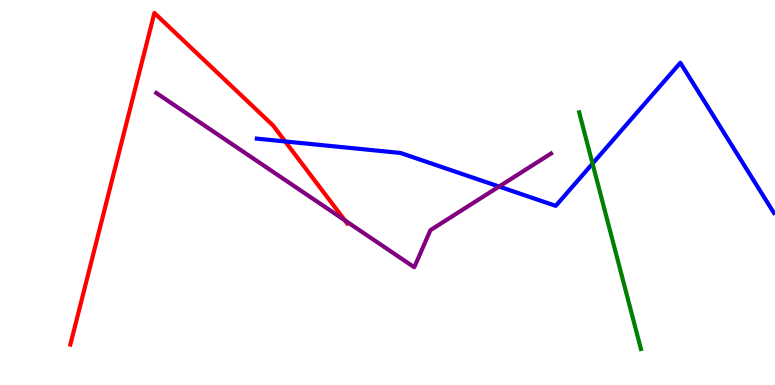[{'lines': ['blue', 'red'], 'intersections': [{'x': 3.68, 'y': 6.33}]}, {'lines': ['green', 'red'], 'intersections': []}, {'lines': ['purple', 'red'], 'intersections': [{'x': 4.45, 'y': 4.28}]}, {'lines': ['blue', 'green'], 'intersections': [{'x': 7.65, 'y': 5.75}]}, {'lines': ['blue', 'purple'], 'intersections': [{'x': 6.44, 'y': 5.15}]}, {'lines': ['green', 'purple'], 'intersections': []}]